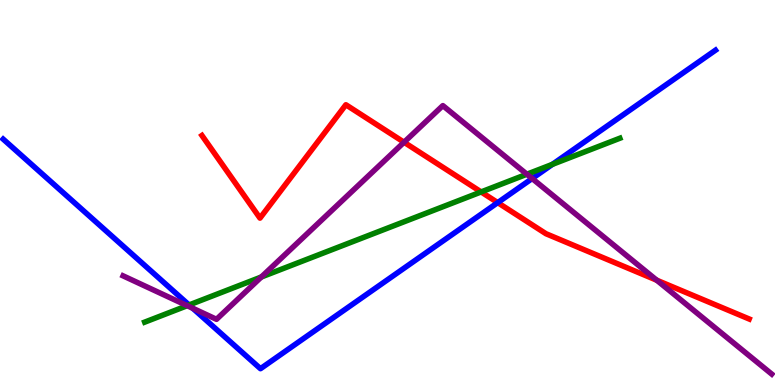[{'lines': ['blue', 'red'], 'intersections': [{'x': 6.42, 'y': 4.74}]}, {'lines': ['green', 'red'], 'intersections': [{'x': 6.21, 'y': 5.01}]}, {'lines': ['purple', 'red'], 'intersections': [{'x': 5.21, 'y': 6.31}, {'x': 8.47, 'y': 2.72}]}, {'lines': ['blue', 'green'], 'intersections': [{'x': 2.44, 'y': 2.08}, {'x': 7.13, 'y': 5.73}]}, {'lines': ['blue', 'purple'], 'intersections': [{'x': 2.49, 'y': 1.99}, {'x': 6.87, 'y': 5.36}]}, {'lines': ['green', 'purple'], 'intersections': [{'x': 2.42, 'y': 2.06}, {'x': 3.37, 'y': 2.81}, {'x': 6.8, 'y': 5.47}]}]